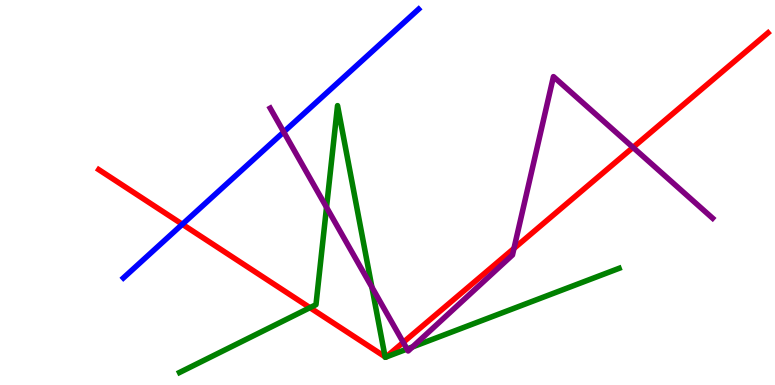[{'lines': ['blue', 'red'], 'intersections': [{'x': 2.35, 'y': 4.17}]}, {'lines': ['green', 'red'], 'intersections': [{'x': 4.0, 'y': 2.01}, {'x': 4.97, 'y': 0.733}, {'x': 4.98, 'y': 0.723}, {'x': 4.98, 'y': 0.726}]}, {'lines': ['purple', 'red'], 'intersections': [{'x': 5.2, 'y': 1.11}, {'x': 6.63, 'y': 3.55}, {'x': 8.17, 'y': 6.17}]}, {'lines': ['blue', 'green'], 'intersections': []}, {'lines': ['blue', 'purple'], 'intersections': [{'x': 3.66, 'y': 6.57}]}, {'lines': ['green', 'purple'], 'intersections': [{'x': 4.21, 'y': 4.62}, {'x': 4.8, 'y': 2.54}, {'x': 5.25, 'y': 0.935}, {'x': 5.32, 'y': 0.988}]}]